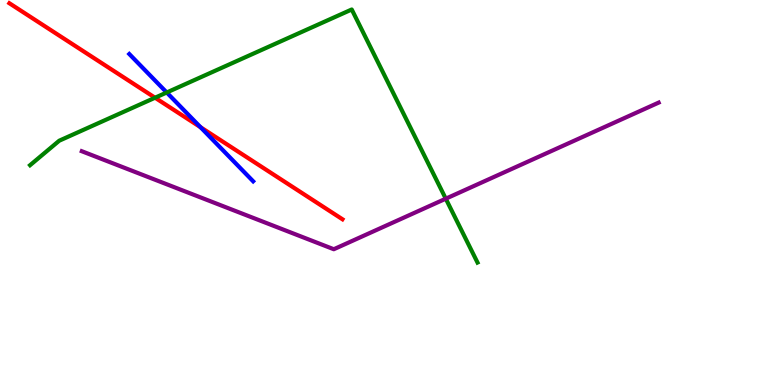[{'lines': ['blue', 'red'], 'intersections': [{'x': 2.59, 'y': 6.7}]}, {'lines': ['green', 'red'], 'intersections': [{'x': 2.0, 'y': 7.46}]}, {'lines': ['purple', 'red'], 'intersections': []}, {'lines': ['blue', 'green'], 'intersections': [{'x': 2.15, 'y': 7.6}]}, {'lines': ['blue', 'purple'], 'intersections': []}, {'lines': ['green', 'purple'], 'intersections': [{'x': 5.75, 'y': 4.84}]}]